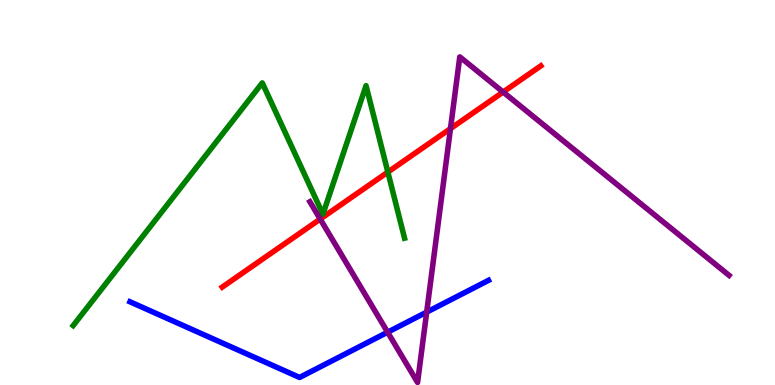[{'lines': ['blue', 'red'], 'intersections': []}, {'lines': ['green', 'red'], 'intersections': [{'x': 5.0, 'y': 5.53}]}, {'lines': ['purple', 'red'], 'intersections': [{'x': 4.13, 'y': 4.31}, {'x': 5.81, 'y': 6.66}, {'x': 6.49, 'y': 7.61}]}, {'lines': ['blue', 'green'], 'intersections': []}, {'lines': ['blue', 'purple'], 'intersections': [{'x': 5.0, 'y': 1.37}, {'x': 5.51, 'y': 1.89}]}, {'lines': ['green', 'purple'], 'intersections': []}]